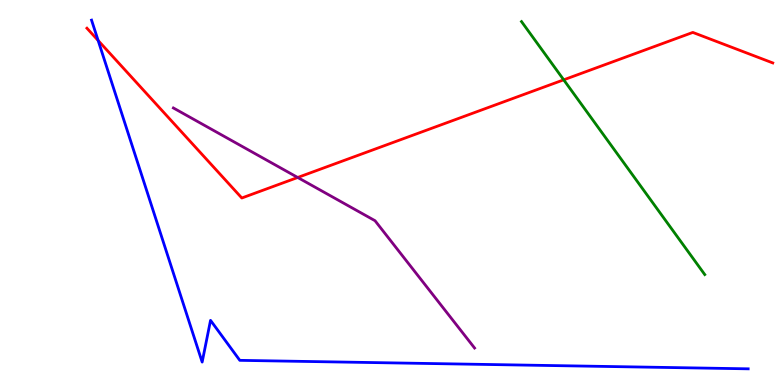[{'lines': ['blue', 'red'], 'intersections': [{'x': 1.27, 'y': 8.95}]}, {'lines': ['green', 'red'], 'intersections': [{'x': 7.27, 'y': 7.93}]}, {'lines': ['purple', 'red'], 'intersections': [{'x': 3.84, 'y': 5.39}]}, {'lines': ['blue', 'green'], 'intersections': []}, {'lines': ['blue', 'purple'], 'intersections': []}, {'lines': ['green', 'purple'], 'intersections': []}]